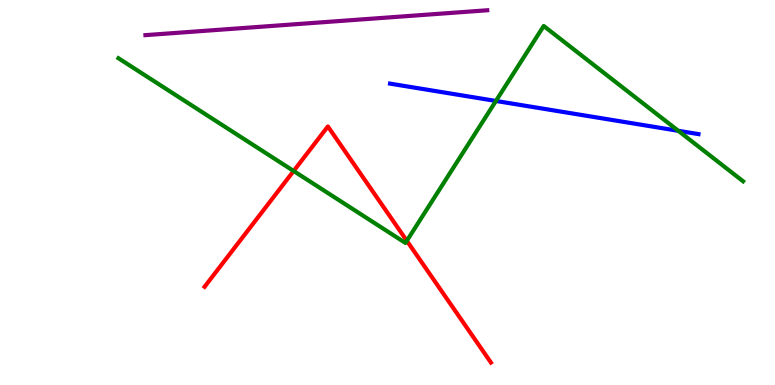[{'lines': ['blue', 'red'], 'intersections': []}, {'lines': ['green', 'red'], 'intersections': [{'x': 3.79, 'y': 5.56}, {'x': 5.25, 'y': 3.75}]}, {'lines': ['purple', 'red'], 'intersections': []}, {'lines': ['blue', 'green'], 'intersections': [{'x': 6.4, 'y': 7.38}, {'x': 8.75, 'y': 6.6}]}, {'lines': ['blue', 'purple'], 'intersections': []}, {'lines': ['green', 'purple'], 'intersections': []}]